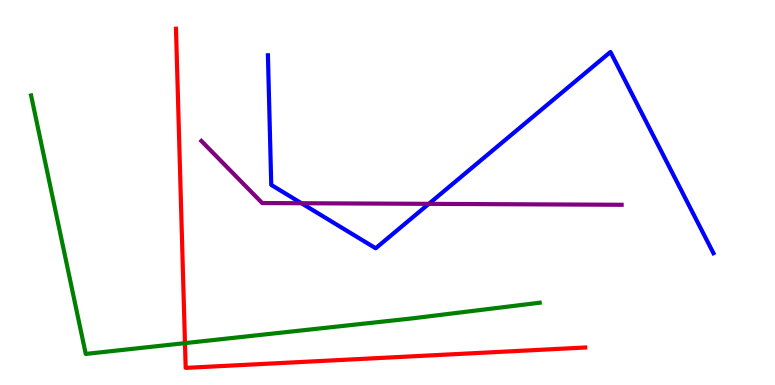[{'lines': ['blue', 'red'], 'intersections': []}, {'lines': ['green', 'red'], 'intersections': [{'x': 2.39, 'y': 1.09}]}, {'lines': ['purple', 'red'], 'intersections': []}, {'lines': ['blue', 'green'], 'intersections': []}, {'lines': ['blue', 'purple'], 'intersections': [{'x': 3.89, 'y': 4.72}, {'x': 5.53, 'y': 4.71}]}, {'lines': ['green', 'purple'], 'intersections': []}]